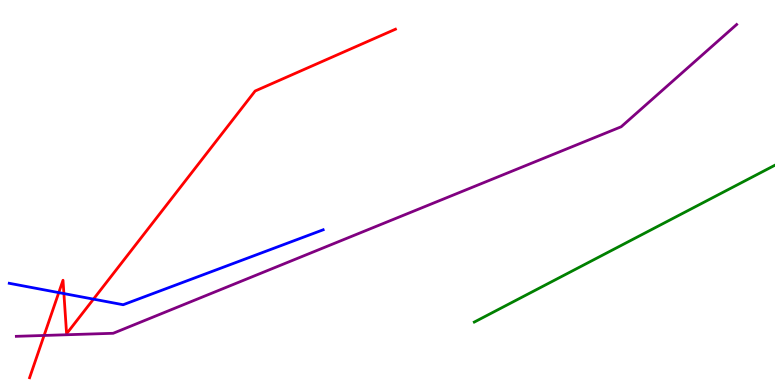[{'lines': ['blue', 'red'], 'intersections': [{'x': 0.758, 'y': 2.4}, {'x': 0.825, 'y': 2.37}, {'x': 1.21, 'y': 2.23}]}, {'lines': ['green', 'red'], 'intersections': []}, {'lines': ['purple', 'red'], 'intersections': [{'x': 0.569, 'y': 1.29}]}, {'lines': ['blue', 'green'], 'intersections': []}, {'lines': ['blue', 'purple'], 'intersections': []}, {'lines': ['green', 'purple'], 'intersections': []}]